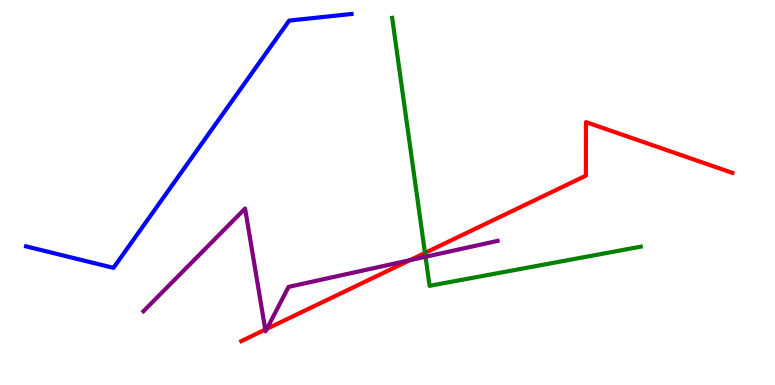[{'lines': ['blue', 'red'], 'intersections': []}, {'lines': ['green', 'red'], 'intersections': [{'x': 5.48, 'y': 3.43}]}, {'lines': ['purple', 'red'], 'intersections': [{'x': 3.42, 'y': 1.44}, {'x': 3.44, 'y': 1.46}, {'x': 5.29, 'y': 3.24}]}, {'lines': ['blue', 'green'], 'intersections': []}, {'lines': ['blue', 'purple'], 'intersections': []}, {'lines': ['green', 'purple'], 'intersections': [{'x': 5.49, 'y': 3.33}]}]